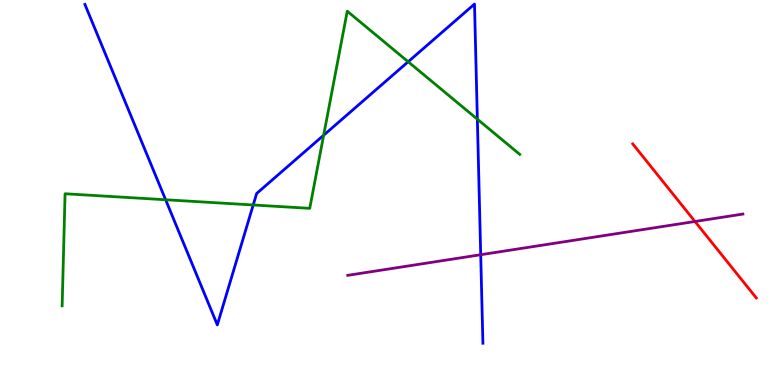[{'lines': ['blue', 'red'], 'intersections': []}, {'lines': ['green', 'red'], 'intersections': []}, {'lines': ['purple', 'red'], 'intersections': [{'x': 8.97, 'y': 4.25}]}, {'lines': ['blue', 'green'], 'intersections': [{'x': 2.14, 'y': 4.81}, {'x': 3.27, 'y': 4.68}, {'x': 4.18, 'y': 6.49}, {'x': 5.27, 'y': 8.4}, {'x': 6.16, 'y': 6.9}]}, {'lines': ['blue', 'purple'], 'intersections': [{'x': 6.2, 'y': 3.38}]}, {'lines': ['green', 'purple'], 'intersections': []}]